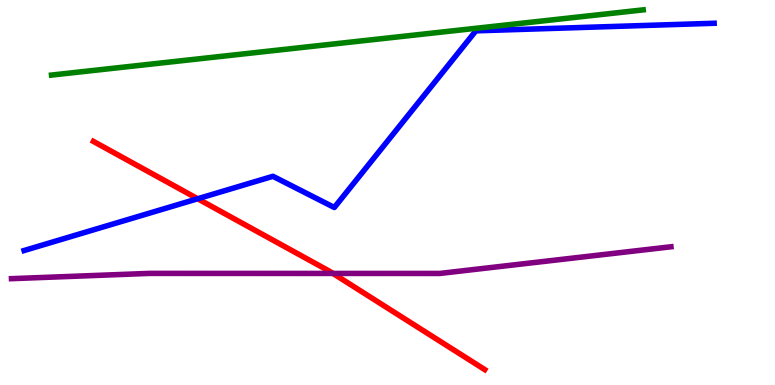[{'lines': ['blue', 'red'], 'intersections': [{'x': 2.55, 'y': 4.84}]}, {'lines': ['green', 'red'], 'intersections': []}, {'lines': ['purple', 'red'], 'intersections': [{'x': 4.3, 'y': 2.9}]}, {'lines': ['blue', 'green'], 'intersections': []}, {'lines': ['blue', 'purple'], 'intersections': []}, {'lines': ['green', 'purple'], 'intersections': []}]